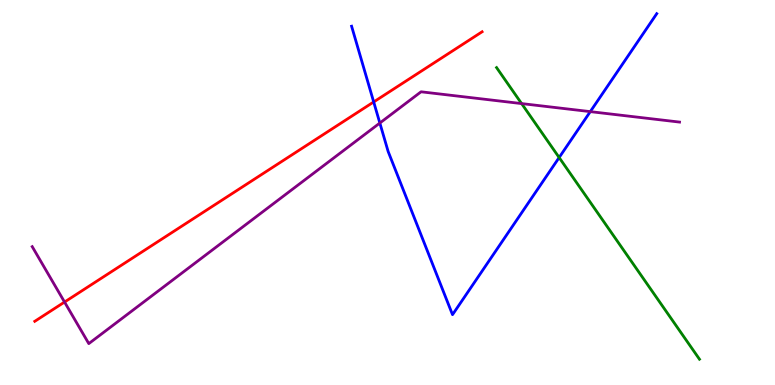[{'lines': ['blue', 'red'], 'intersections': [{'x': 4.82, 'y': 7.35}]}, {'lines': ['green', 'red'], 'intersections': []}, {'lines': ['purple', 'red'], 'intersections': [{'x': 0.833, 'y': 2.15}]}, {'lines': ['blue', 'green'], 'intersections': [{'x': 7.21, 'y': 5.91}]}, {'lines': ['blue', 'purple'], 'intersections': [{'x': 4.9, 'y': 6.8}, {'x': 7.62, 'y': 7.1}]}, {'lines': ['green', 'purple'], 'intersections': [{'x': 6.73, 'y': 7.31}]}]